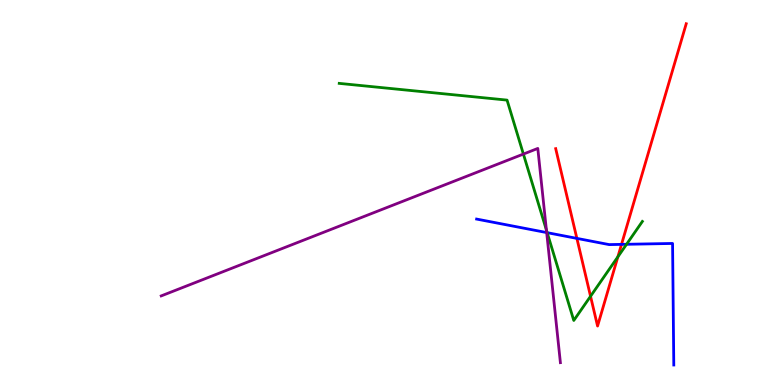[{'lines': ['blue', 'red'], 'intersections': [{'x': 7.44, 'y': 3.81}, {'x': 8.02, 'y': 3.65}]}, {'lines': ['green', 'red'], 'intersections': [{'x': 7.62, 'y': 2.3}, {'x': 7.97, 'y': 3.33}]}, {'lines': ['purple', 'red'], 'intersections': []}, {'lines': ['blue', 'green'], 'intersections': [{'x': 7.06, 'y': 3.96}, {'x': 8.08, 'y': 3.65}]}, {'lines': ['blue', 'purple'], 'intersections': [{'x': 7.05, 'y': 3.96}]}, {'lines': ['green', 'purple'], 'intersections': [{'x': 6.75, 'y': 6.0}, {'x': 7.05, 'y': 4.02}]}]